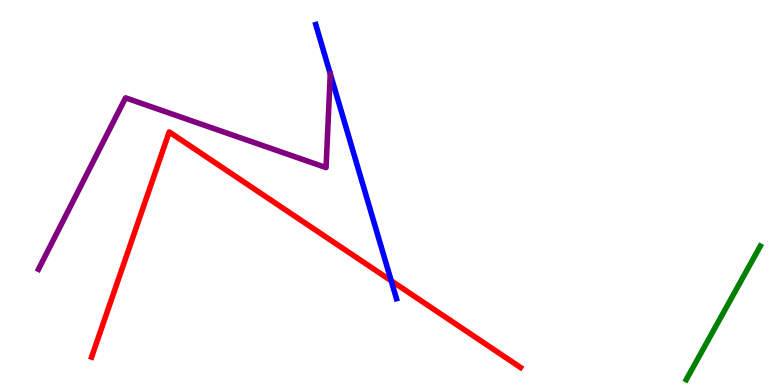[{'lines': ['blue', 'red'], 'intersections': [{'x': 5.05, 'y': 2.71}]}, {'lines': ['green', 'red'], 'intersections': []}, {'lines': ['purple', 'red'], 'intersections': []}, {'lines': ['blue', 'green'], 'intersections': []}, {'lines': ['blue', 'purple'], 'intersections': []}, {'lines': ['green', 'purple'], 'intersections': []}]